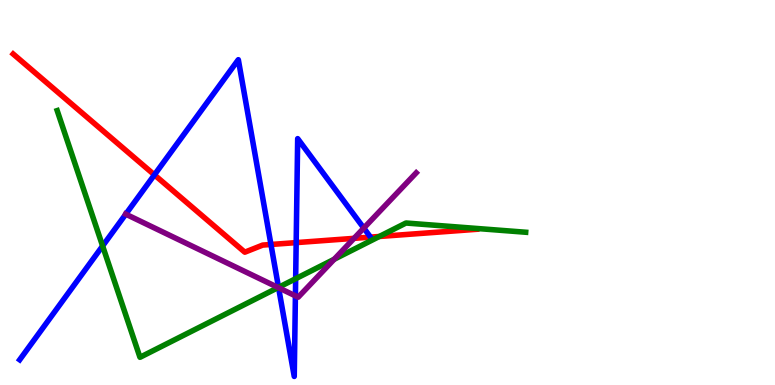[{'lines': ['blue', 'red'], 'intersections': [{'x': 1.99, 'y': 5.46}, {'x': 3.5, 'y': 3.65}, {'x': 3.82, 'y': 3.7}]}, {'lines': ['green', 'red'], 'intersections': [{'x': 4.89, 'y': 3.86}]}, {'lines': ['purple', 'red'], 'intersections': [{'x': 4.57, 'y': 3.81}]}, {'lines': ['blue', 'green'], 'intersections': [{'x': 1.32, 'y': 3.61}, {'x': 3.59, 'y': 2.54}, {'x': 3.81, 'y': 2.76}]}, {'lines': ['blue', 'purple'], 'intersections': [{'x': 1.62, 'y': 4.44}, {'x': 3.59, 'y': 2.53}, {'x': 3.81, 'y': 2.32}, {'x': 4.69, 'y': 4.08}]}, {'lines': ['green', 'purple'], 'intersections': [{'x': 3.59, 'y': 2.53}, {'x': 4.31, 'y': 3.27}]}]